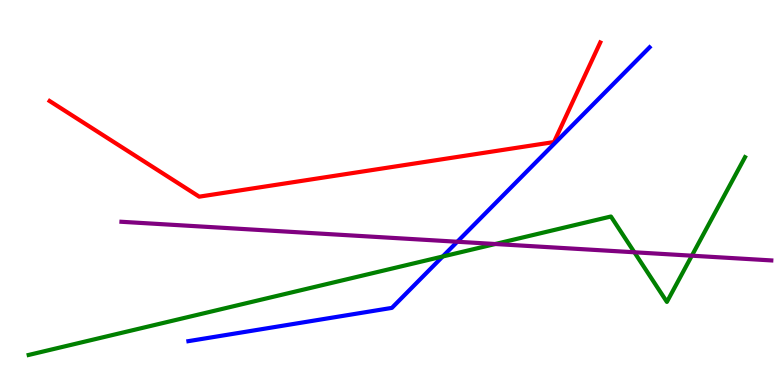[{'lines': ['blue', 'red'], 'intersections': []}, {'lines': ['green', 'red'], 'intersections': []}, {'lines': ['purple', 'red'], 'intersections': []}, {'lines': ['blue', 'green'], 'intersections': [{'x': 5.71, 'y': 3.34}]}, {'lines': ['blue', 'purple'], 'intersections': [{'x': 5.9, 'y': 3.72}]}, {'lines': ['green', 'purple'], 'intersections': [{'x': 6.39, 'y': 3.66}, {'x': 8.19, 'y': 3.45}, {'x': 8.93, 'y': 3.36}]}]